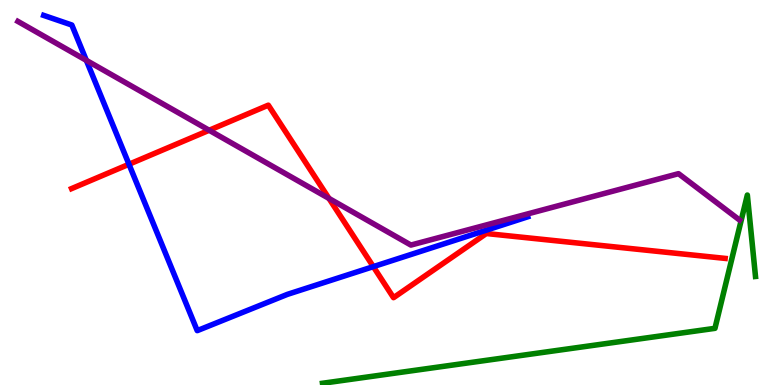[{'lines': ['blue', 'red'], 'intersections': [{'x': 1.66, 'y': 5.73}, {'x': 4.82, 'y': 3.07}]}, {'lines': ['green', 'red'], 'intersections': []}, {'lines': ['purple', 'red'], 'intersections': [{'x': 2.7, 'y': 6.62}, {'x': 4.24, 'y': 4.85}]}, {'lines': ['blue', 'green'], 'intersections': []}, {'lines': ['blue', 'purple'], 'intersections': [{'x': 1.11, 'y': 8.43}]}, {'lines': ['green', 'purple'], 'intersections': []}]